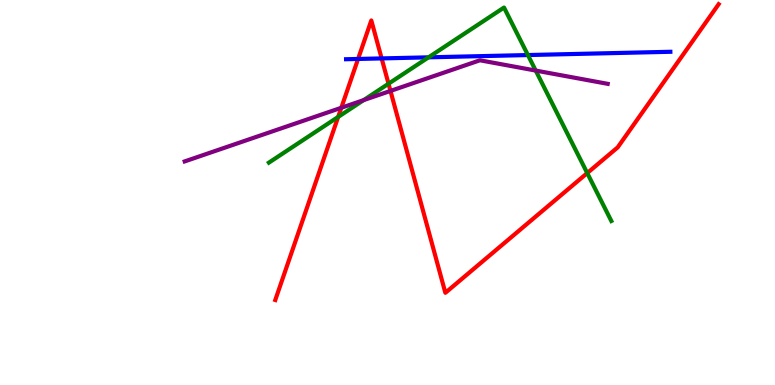[{'lines': ['blue', 'red'], 'intersections': [{'x': 4.62, 'y': 8.47}, {'x': 4.92, 'y': 8.48}]}, {'lines': ['green', 'red'], 'intersections': [{'x': 4.36, 'y': 6.96}, {'x': 5.01, 'y': 7.83}, {'x': 7.58, 'y': 5.5}]}, {'lines': ['purple', 'red'], 'intersections': [{'x': 4.4, 'y': 7.2}, {'x': 5.04, 'y': 7.64}]}, {'lines': ['blue', 'green'], 'intersections': [{'x': 5.53, 'y': 8.51}, {'x': 6.81, 'y': 8.57}]}, {'lines': ['blue', 'purple'], 'intersections': []}, {'lines': ['green', 'purple'], 'intersections': [{'x': 4.69, 'y': 7.4}, {'x': 6.91, 'y': 8.17}]}]